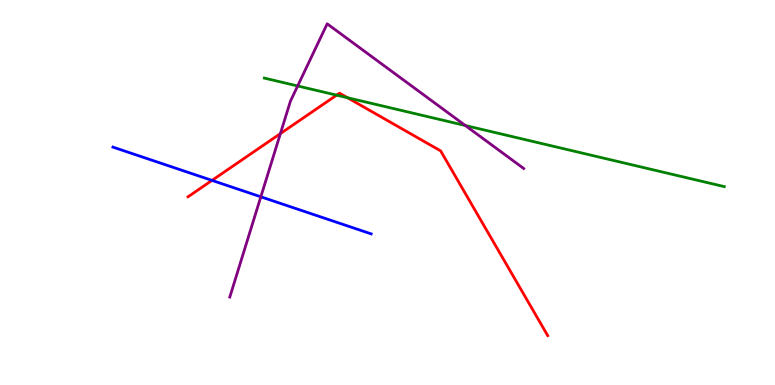[{'lines': ['blue', 'red'], 'intersections': [{'x': 2.74, 'y': 5.31}]}, {'lines': ['green', 'red'], 'intersections': [{'x': 4.34, 'y': 7.53}, {'x': 4.48, 'y': 7.46}]}, {'lines': ['purple', 'red'], 'intersections': [{'x': 3.62, 'y': 6.53}]}, {'lines': ['blue', 'green'], 'intersections': []}, {'lines': ['blue', 'purple'], 'intersections': [{'x': 3.37, 'y': 4.89}]}, {'lines': ['green', 'purple'], 'intersections': [{'x': 3.84, 'y': 7.77}, {'x': 6.0, 'y': 6.74}]}]